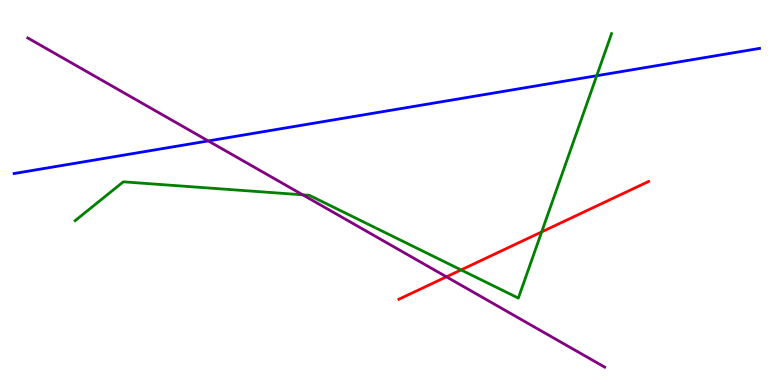[{'lines': ['blue', 'red'], 'intersections': []}, {'lines': ['green', 'red'], 'intersections': [{'x': 5.95, 'y': 2.99}, {'x': 6.99, 'y': 3.98}]}, {'lines': ['purple', 'red'], 'intersections': [{'x': 5.76, 'y': 2.81}]}, {'lines': ['blue', 'green'], 'intersections': [{'x': 7.7, 'y': 8.03}]}, {'lines': ['blue', 'purple'], 'intersections': [{'x': 2.69, 'y': 6.34}]}, {'lines': ['green', 'purple'], 'intersections': [{'x': 3.91, 'y': 4.94}]}]